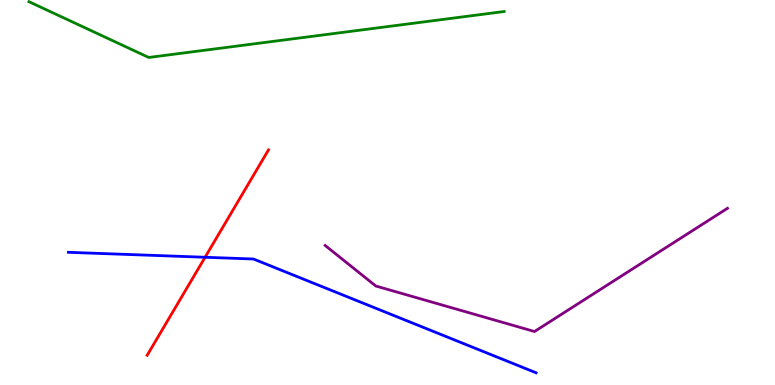[{'lines': ['blue', 'red'], 'intersections': [{'x': 2.65, 'y': 3.32}]}, {'lines': ['green', 'red'], 'intersections': []}, {'lines': ['purple', 'red'], 'intersections': []}, {'lines': ['blue', 'green'], 'intersections': []}, {'lines': ['blue', 'purple'], 'intersections': []}, {'lines': ['green', 'purple'], 'intersections': []}]